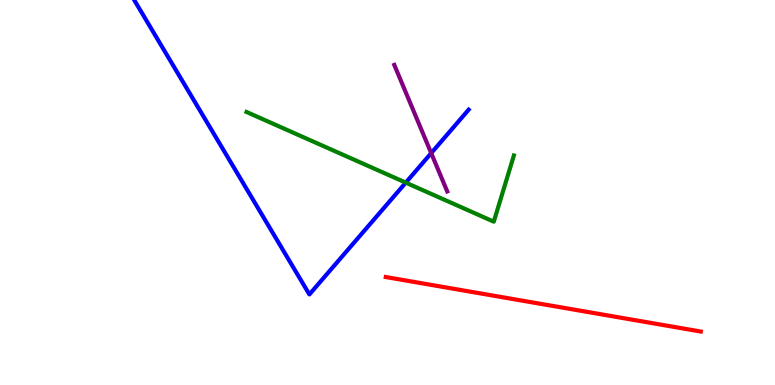[{'lines': ['blue', 'red'], 'intersections': []}, {'lines': ['green', 'red'], 'intersections': []}, {'lines': ['purple', 'red'], 'intersections': []}, {'lines': ['blue', 'green'], 'intersections': [{'x': 5.24, 'y': 5.26}]}, {'lines': ['blue', 'purple'], 'intersections': [{'x': 5.56, 'y': 6.02}]}, {'lines': ['green', 'purple'], 'intersections': []}]